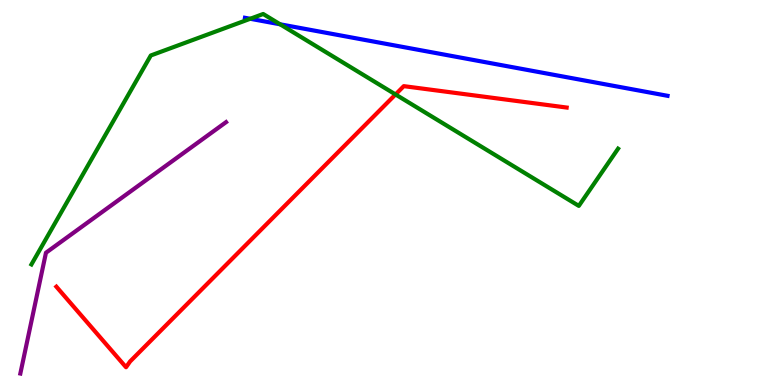[{'lines': ['blue', 'red'], 'intersections': []}, {'lines': ['green', 'red'], 'intersections': [{'x': 5.1, 'y': 7.55}]}, {'lines': ['purple', 'red'], 'intersections': []}, {'lines': ['blue', 'green'], 'intersections': [{'x': 3.23, 'y': 9.51}, {'x': 3.61, 'y': 9.37}]}, {'lines': ['blue', 'purple'], 'intersections': []}, {'lines': ['green', 'purple'], 'intersections': []}]